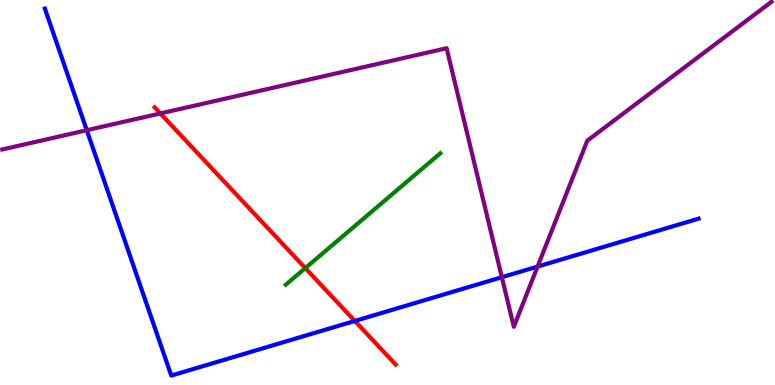[{'lines': ['blue', 'red'], 'intersections': [{'x': 4.58, 'y': 1.66}]}, {'lines': ['green', 'red'], 'intersections': [{'x': 3.94, 'y': 3.04}]}, {'lines': ['purple', 'red'], 'intersections': [{'x': 2.07, 'y': 7.05}]}, {'lines': ['blue', 'green'], 'intersections': []}, {'lines': ['blue', 'purple'], 'intersections': [{'x': 1.12, 'y': 6.62}, {'x': 6.48, 'y': 2.8}, {'x': 6.94, 'y': 3.08}]}, {'lines': ['green', 'purple'], 'intersections': []}]